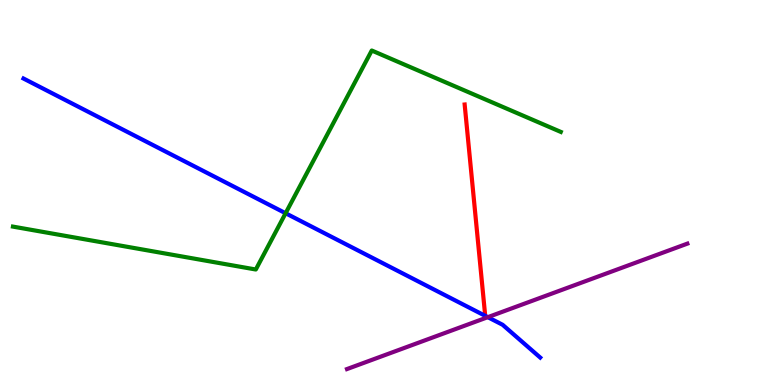[{'lines': ['blue', 'red'], 'intersections': []}, {'lines': ['green', 'red'], 'intersections': []}, {'lines': ['purple', 'red'], 'intersections': []}, {'lines': ['blue', 'green'], 'intersections': [{'x': 3.69, 'y': 4.46}]}, {'lines': ['blue', 'purple'], 'intersections': [{'x': 6.29, 'y': 1.76}]}, {'lines': ['green', 'purple'], 'intersections': []}]